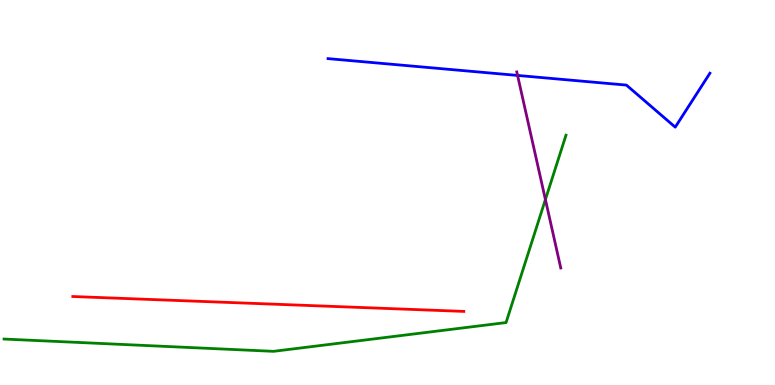[{'lines': ['blue', 'red'], 'intersections': []}, {'lines': ['green', 'red'], 'intersections': []}, {'lines': ['purple', 'red'], 'intersections': []}, {'lines': ['blue', 'green'], 'intersections': []}, {'lines': ['blue', 'purple'], 'intersections': [{'x': 6.68, 'y': 8.04}]}, {'lines': ['green', 'purple'], 'intersections': [{'x': 7.04, 'y': 4.82}]}]